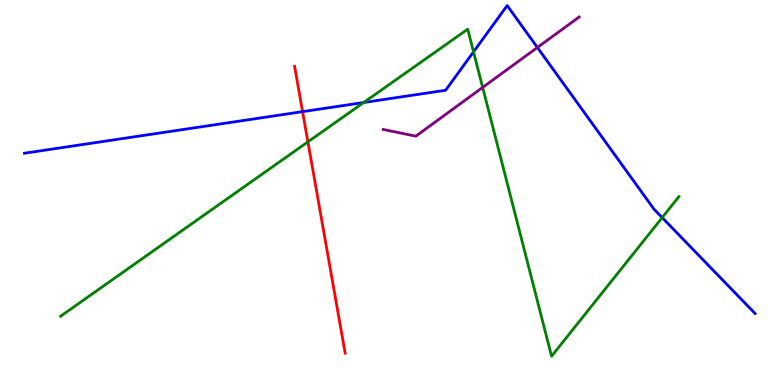[{'lines': ['blue', 'red'], 'intersections': [{'x': 3.9, 'y': 7.1}]}, {'lines': ['green', 'red'], 'intersections': [{'x': 3.97, 'y': 6.32}]}, {'lines': ['purple', 'red'], 'intersections': []}, {'lines': ['blue', 'green'], 'intersections': [{'x': 4.69, 'y': 7.34}, {'x': 6.11, 'y': 8.65}, {'x': 8.54, 'y': 4.35}]}, {'lines': ['blue', 'purple'], 'intersections': [{'x': 6.93, 'y': 8.77}]}, {'lines': ['green', 'purple'], 'intersections': [{'x': 6.23, 'y': 7.73}]}]